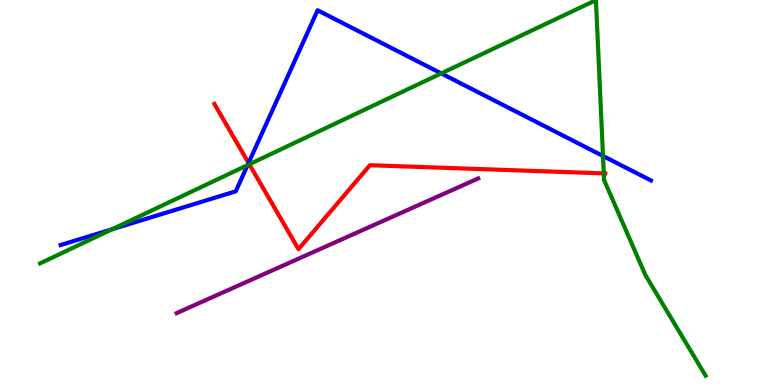[{'lines': ['blue', 'red'], 'intersections': [{'x': 3.21, 'y': 5.77}]}, {'lines': ['green', 'red'], 'intersections': [{'x': 3.22, 'y': 5.73}, {'x': 7.79, 'y': 5.5}]}, {'lines': ['purple', 'red'], 'intersections': []}, {'lines': ['blue', 'green'], 'intersections': [{'x': 1.45, 'y': 4.05}, {'x': 3.19, 'y': 5.71}, {'x': 5.69, 'y': 8.09}, {'x': 7.78, 'y': 5.95}]}, {'lines': ['blue', 'purple'], 'intersections': []}, {'lines': ['green', 'purple'], 'intersections': []}]